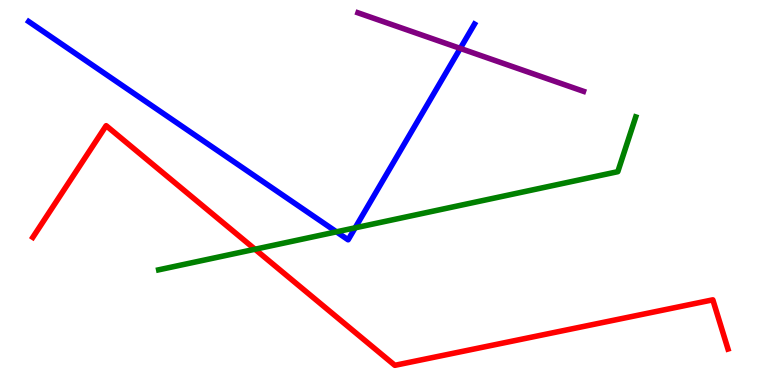[{'lines': ['blue', 'red'], 'intersections': []}, {'lines': ['green', 'red'], 'intersections': [{'x': 3.29, 'y': 3.53}]}, {'lines': ['purple', 'red'], 'intersections': []}, {'lines': ['blue', 'green'], 'intersections': [{'x': 4.34, 'y': 3.98}, {'x': 4.58, 'y': 4.08}]}, {'lines': ['blue', 'purple'], 'intersections': [{'x': 5.94, 'y': 8.74}]}, {'lines': ['green', 'purple'], 'intersections': []}]